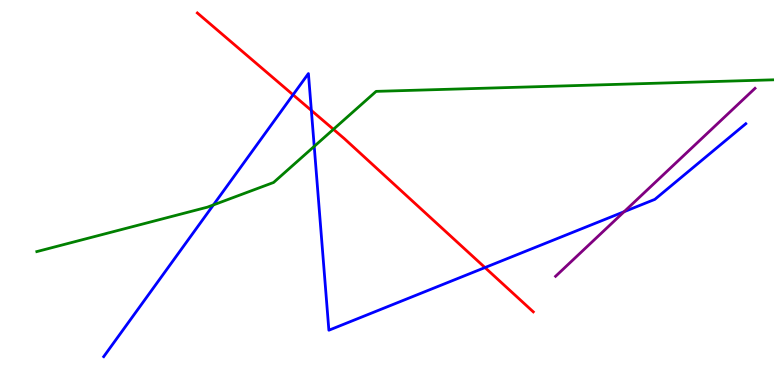[{'lines': ['blue', 'red'], 'intersections': [{'x': 3.78, 'y': 7.54}, {'x': 4.02, 'y': 7.13}, {'x': 6.26, 'y': 3.05}]}, {'lines': ['green', 'red'], 'intersections': [{'x': 4.3, 'y': 6.64}]}, {'lines': ['purple', 'red'], 'intersections': []}, {'lines': ['blue', 'green'], 'intersections': [{'x': 2.75, 'y': 4.68}, {'x': 4.05, 'y': 6.2}]}, {'lines': ['blue', 'purple'], 'intersections': [{'x': 8.05, 'y': 4.5}]}, {'lines': ['green', 'purple'], 'intersections': []}]